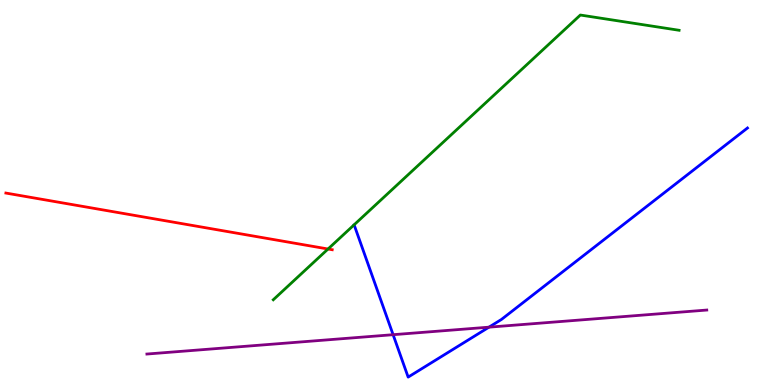[{'lines': ['blue', 'red'], 'intersections': []}, {'lines': ['green', 'red'], 'intersections': [{'x': 4.23, 'y': 3.53}]}, {'lines': ['purple', 'red'], 'intersections': []}, {'lines': ['blue', 'green'], 'intersections': []}, {'lines': ['blue', 'purple'], 'intersections': [{'x': 5.07, 'y': 1.31}, {'x': 6.31, 'y': 1.5}]}, {'lines': ['green', 'purple'], 'intersections': []}]